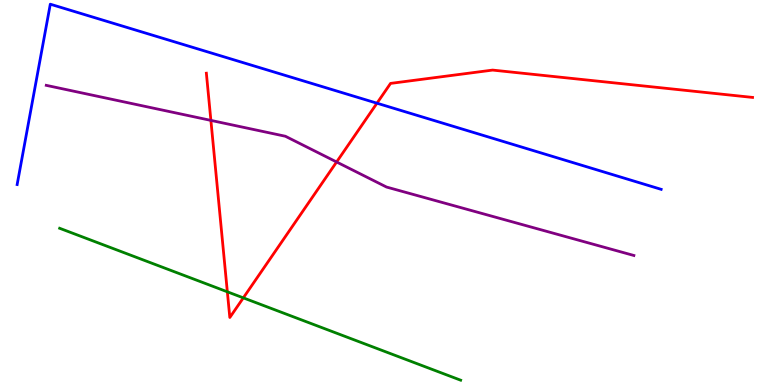[{'lines': ['blue', 'red'], 'intersections': [{'x': 4.86, 'y': 7.32}]}, {'lines': ['green', 'red'], 'intersections': [{'x': 2.93, 'y': 2.42}, {'x': 3.14, 'y': 2.26}]}, {'lines': ['purple', 'red'], 'intersections': [{'x': 2.72, 'y': 6.87}, {'x': 4.34, 'y': 5.79}]}, {'lines': ['blue', 'green'], 'intersections': []}, {'lines': ['blue', 'purple'], 'intersections': []}, {'lines': ['green', 'purple'], 'intersections': []}]